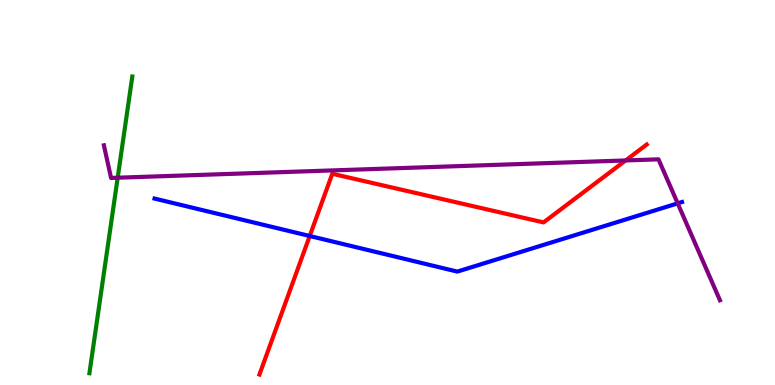[{'lines': ['blue', 'red'], 'intersections': [{'x': 4.0, 'y': 3.87}]}, {'lines': ['green', 'red'], 'intersections': []}, {'lines': ['purple', 'red'], 'intersections': [{'x': 8.07, 'y': 5.83}]}, {'lines': ['blue', 'green'], 'intersections': []}, {'lines': ['blue', 'purple'], 'intersections': [{'x': 8.74, 'y': 4.72}]}, {'lines': ['green', 'purple'], 'intersections': [{'x': 1.52, 'y': 5.38}]}]